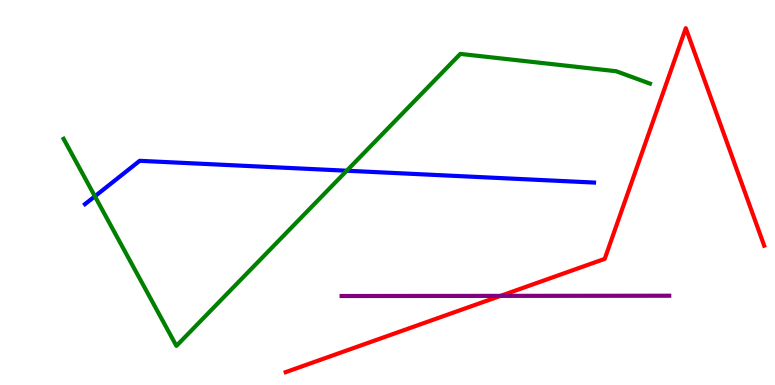[{'lines': ['blue', 'red'], 'intersections': []}, {'lines': ['green', 'red'], 'intersections': []}, {'lines': ['purple', 'red'], 'intersections': [{'x': 6.46, 'y': 2.31}]}, {'lines': ['blue', 'green'], 'intersections': [{'x': 1.22, 'y': 4.9}, {'x': 4.47, 'y': 5.57}]}, {'lines': ['blue', 'purple'], 'intersections': []}, {'lines': ['green', 'purple'], 'intersections': []}]